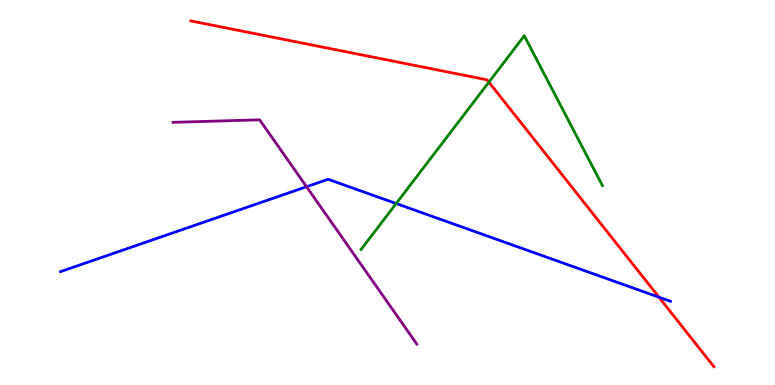[{'lines': ['blue', 'red'], 'intersections': [{'x': 8.5, 'y': 2.28}]}, {'lines': ['green', 'red'], 'intersections': [{'x': 6.31, 'y': 7.87}]}, {'lines': ['purple', 'red'], 'intersections': []}, {'lines': ['blue', 'green'], 'intersections': [{'x': 5.11, 'y': 4.71}]}, {'lines': ['blue', 'purple'], 'intersections': [{'x': 3.96, 'y': 5.15}]}, {'lines': ['green', 'purple'], 'intersections': []}]